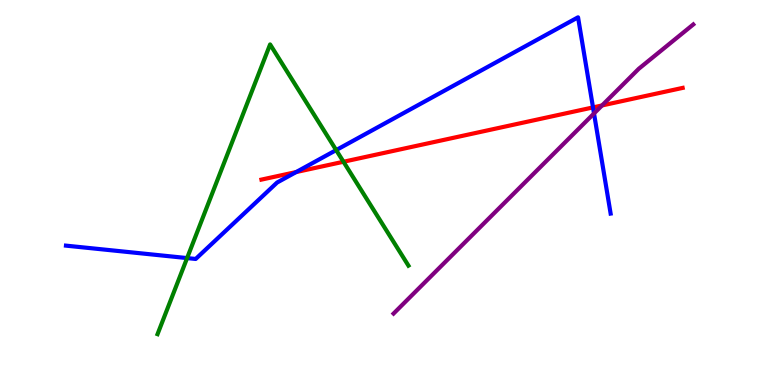[{'lines': ['blue', 'red'], 'intersections': [{'x': 3.82, 'y': 5.53}, {'x': 7.65, 'y': 7.21}]}, {'lines': ['green', 'red'], 'intersections': [{'x': 4.43, 'y': 5.8}]}, {'lines': ['purple', 'red'], 'intersections': [{'x': 7.77, 'y': 7.26}]}, {'lines': ['blue', 'green'], 'intersections': [{'x': 2.41, 'y': 3.3}, {'x': 4.34, 'y': 6.1}]}, {'lines': ['blue', 'purple'], 'intersections': [{'x': 7.66, 'y': 7.05}]}, {'lines': ['green', 'purple'], 'intersections': []}]